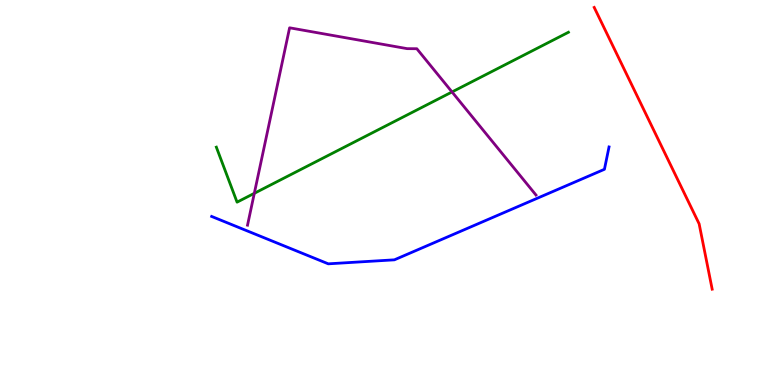[{'lines': ['blue', 'red'], 'intersections': []}, {'lines': ['green', 'red'], 'intersections': []}, {'lines': ['purple', 'red'], 'intersections': []}, {'lines': ['blue', 'green'], 'intersections': []}, {'lines': ['blue', 'purple'], 'intersections': []}, {'lines': ['green', 'purple'], 'intersections': [{'x': 3.28, 'y': 4.98}, {'x': 5.83, 'y': 7.61}]}]